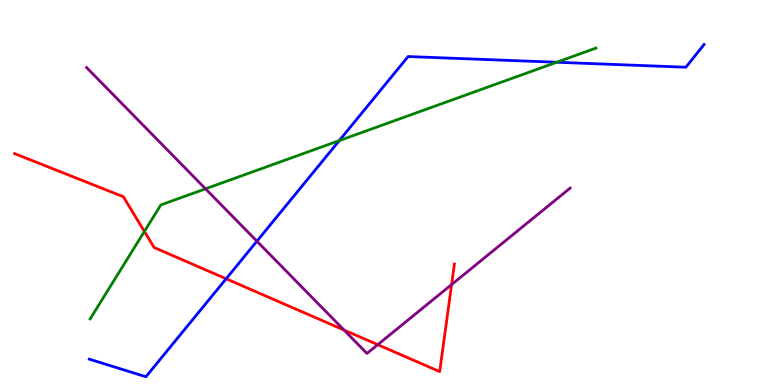[{'lines': ['blue', 'red'], 'intersections': [{'x': 2.92, 'y': 2.76}]}, {'lines': ['green', 'red'], 'intersections': [{'x': 1.86, 'y': 3.99}]}, {'lines': ['purple', 'red'], 'intersections': [{'x': 4.44, 'y': 1.43}, {'x': 4.87, 'y': 1.05}, {'x': 5.83, 'y': 2.61}]}, {'lines': ['blue', 'green'], 'intersections': [{'x': 4.38, 'y': 6.35}, {'x': 7.18, 'y': 8.38}]}, {'lines': ['blue', 'purple'], 'intersections': [{'x': 3.31, 'y': 3.74}]}, {'lines': ['green', 'purple'], 'intersections': [{'x': 2.65, 'y': 5.1}]}]